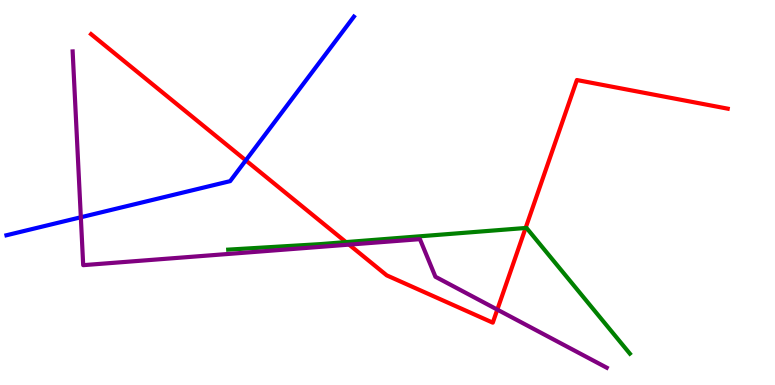[{'lines': ['blue', 'red'], 'intersections': [{'x': 3.17, 'y': 5.83}]}, {'lines': ['green', 'red'], 'intersections': [{'x': 4.46, 'y': 3.71}, {'x': 6.78, 'y': 4.08}]}, {'lines': ['purple', 'red'], 'intersections': [{'x': 4.5, 'y': 3.65}, {'x': 6.42, 'y': 1.96}]}, {'lines': ['blue', 'green'], 'intersections': []}, {'lines': ['blue', 'purple'], 'intersections': [{'x': 1.04, 'y': 4.36}]}, {'lines': ['green', 'purple'], 'intersections': []}]